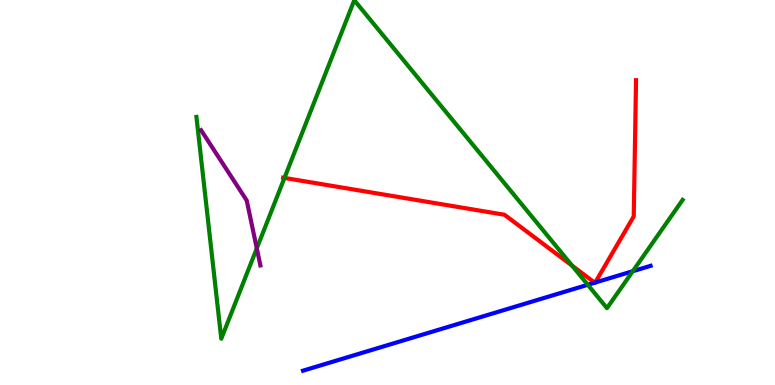[{'lines': ['blue', 'red'], 'intersections': [{'x': 7.67, 'y': 2.66}, {'x': 7.68, 'y': 2.66}]}, {'lines': ['green', 'red'], 'intersections': [{'x': 3.67, 'y': 5.38}, {'x': 7.38, 'y': 3.1}]}, {'lines': ['purple', 'red'], 'intersections': []}, {'lines': ['blue', 'green'], 'intersections': [{'x': 7.58, 'y': 2.6}, {'x': 8.17, 'y': 2.96}]}, {'lines': ['blue', 'purple'], 'intersections': []}, {'lines': ['green', 'purple'], 'intersections': [{'x': 3.31, 'y': 3.55}]}]